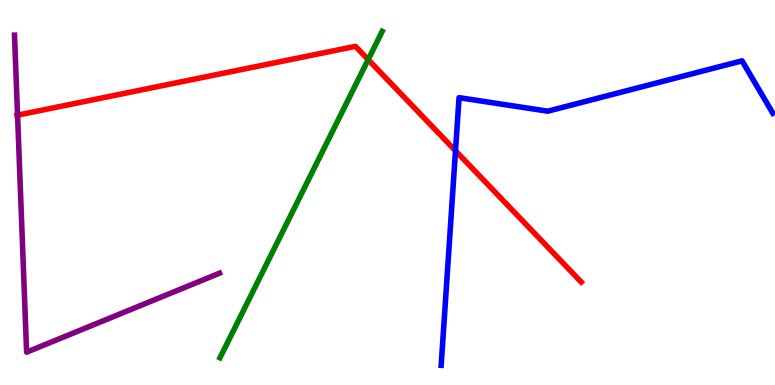[{'lines': ['blue', 'red'], 'intersections': [{'x': 5.88, 'y': 6.08}]}, {'lines': ['green', 'red'], 'intersections': [{'x': 4.75, 'y': 8.45}]}, {'lines': ['purple', 'red'], 'intersections': [{'x': 0.227, 'y': 7.01}]}, {'lines': ['blue', 'green'], 'intersections': []}, {'lines': ['blue', 'purple'], 'intersections': []}, {'lines': ['green', 'purple'], 'intersections': []}]